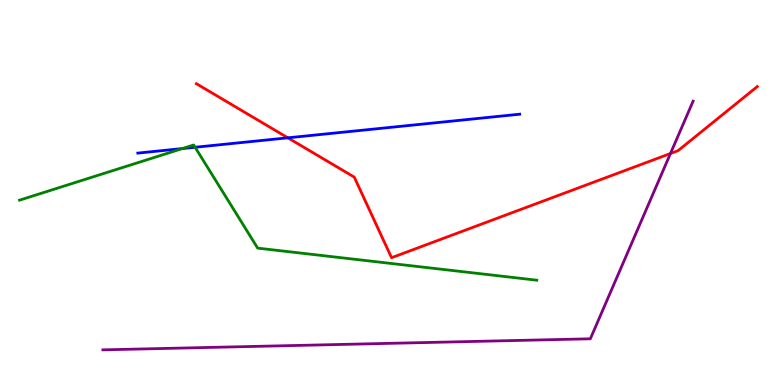[{'lines': ['blue', 'red'], 'intersections': [{'x': 3.71, 'y': 6.42}]}, {'lines': ['green', 'red'], 'intersections': []}, {'lines': ['purple', 'red'], 'intersections': [{'x': 8.65, 'y': 6.01}]}, {'lines': ['blue', 'green'], 'intersections': [{'x': 2.35, 'y': 6.14}, {'x': 2.52, 'y': 6.17}]}, {'lines': ['blue', 'purple'], 'intersections': []}, {'lines': ['green', 'purple'], 'intersections': []}]